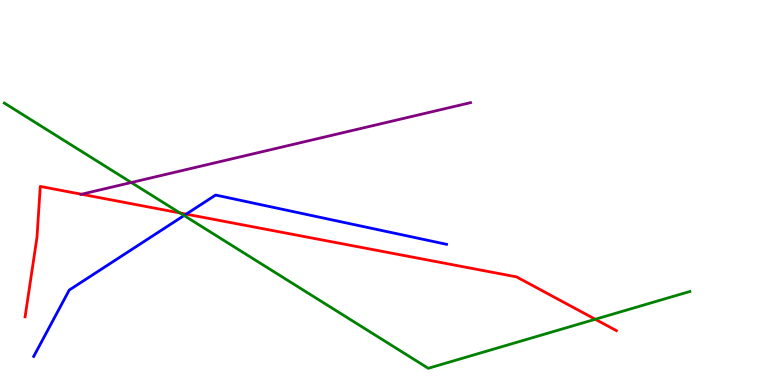[{'lines': ['blue', 'red'], 'intersections': [{'x': 2.4, 'y': 4.44}]}, {'lines': ['green', 'red'], 'intersections': [{'x': 2.32, 'y': 4.47}, {'x': 7.68, 'y': 1.71}]}, {'lines': ['purple', 'red'], 'intersections': [{'x': 1.05, 'y': 4.95}]}, {'lines': ['blue', 'green'], 'intersections': [{'x': 2.38, 'y': 4.4}]}, {'lines': ['blue', 'purple'], 'intersections': []}, {'lines': ['green', 'purple'], 'intersections': [{'x': 1.69, 'y': 5.26}]}]